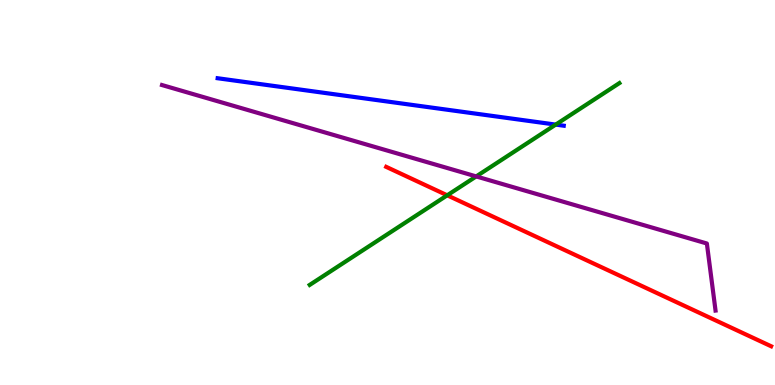[{'lines': ['blue', 'red'], 'intersections': []}, {'lines': ['green', 'red'], 'intersections': [{'x': 5.77, 'y': 4.93}]}, {'lines': ['purple', 'red'], 'intersections': []}, {'lines': ['blue', 'green'], 'intersections': [{'x': 7.17, 'y': 6.76}]}, {'lines': ['blue', 'purple'], 'intersections': []}, {'lines': ['green', 'purple'], 'intersections': [{'x': 6.14, 'y': 5.42}]}]